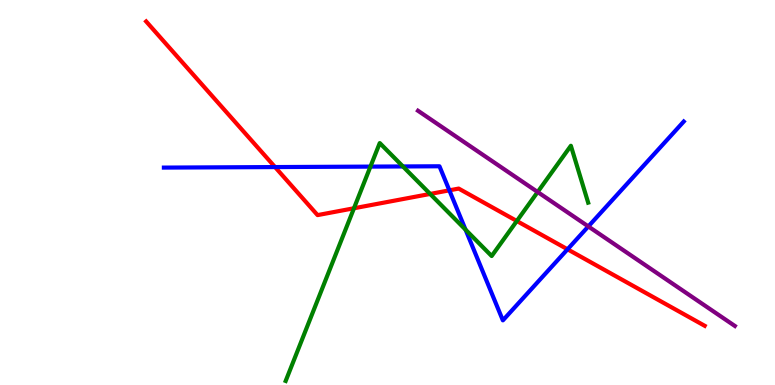[{'lines': ['blue', 'red'], 'intersections': [{'x': 3.55, 'y': 5.66}, {'x': 5.8, 'y': 5.06}, {'x': 7.32, 'y': 3.52}]}, {'lines': ['green', 'red'], 'intersections': [{'x': 4.57, 'y': 4.59}, {'x': 5.55, 'y': 4.96}, {'x': 6.67, 'y': 4.26}]}, {'lines': ['purple', 'red'], 'intersections': []}, {'lines': ['blue', 'green'], 'intersections': [{'x': 4.78, 'y': 5.67}, {'x': 5.2, 'y': 5.68}, {'x': 6.01, 'y': 4.03}]}, {'lines': ['blue', 'purple'], 'intersections': [{'x': 7.59, 'y': 4.12}]}, {'lines': ['green', 'purple'], 'intersections': [{'x': 6.94, 'y': 5.01}]}]